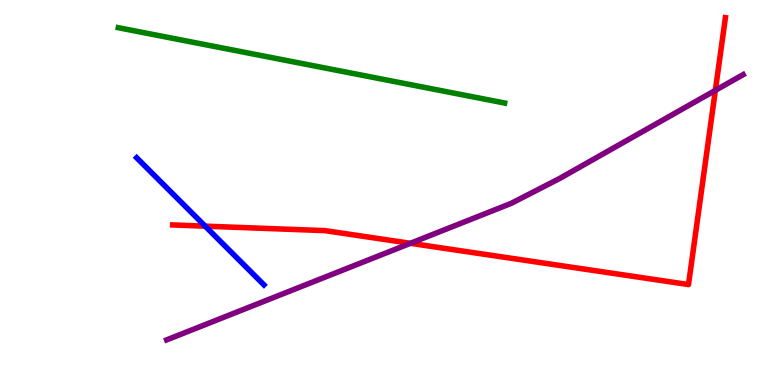[{'lines': ['blue', 'red'], 'intersections': [{'x': 2.65, 'y': 4.13}]}, {'lines': ['green', 'red'], 'intersections': []}, {'lines': ['purple', 'red'], 'intersections': [{'x': 5.3, 'y': 3.68}, {'x': 9.23, 'y': 7.65}]}, {'lines': ['blue', 'green'], 'intersections': []}, {'lines': ['blue', 'purple'], 'intersections': []}, {'lines': ['green', 'purple'], 'intersections': []}]